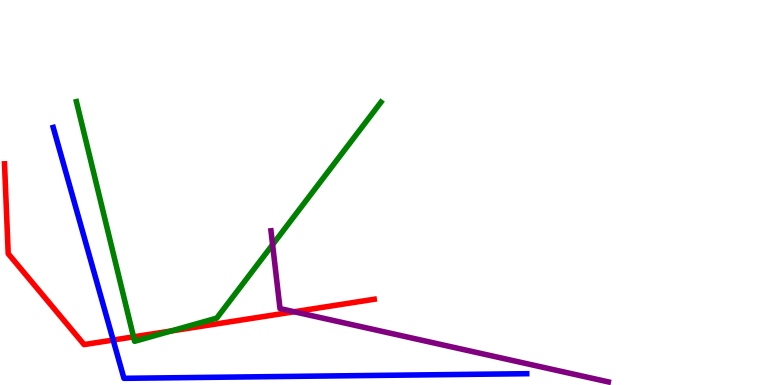[{'lines': ['blue', 'red'], 'intersections': [{'x': 1.46, 'y': 1.17}]}, {'lines': ['green', 'red'], 'intersections': [{'x': 1.72, 'y': 1.25}, {'x': 2.21, 'y': 1.4}]}, {'lines': ['purple', 'red'], 'intersections': [{'x': 3.8, 'y': 1.9}]}, {'lines': ['blue', 'green'], 'intersections': []}, {'lines': ['blue', 'purple'], 'intersections': []}, {'lines': ['green', 'purple'], 'intersections': [{'x': 3.52, 'y': 3.65}]}]